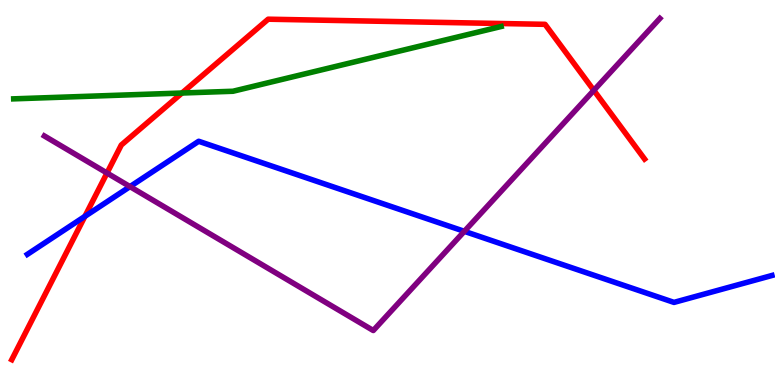[{'lines': ['blue', 'red'], 'intersections': [{'x': 1.1, 'y': 4.38}]}, {'lines': ['green', 'red'], 'intersections': [{'x': 2.35, 'y': 7.58}]}, {'lines': ['purple', 'red'], 'intersections': [{'x': 1.38, 'y': 5.51}, {'x': 7.66, 'y': 7.65}]}, {'lines': ['blue', 'green'], 'intersections': []}, {'lines': ['blue', 'purple'], 'intersections': [{'x': 1.68, 'y': 5.15}, {'x': 5.99, 'y': 3.99}]}, {'lines': ['green', 'purple'], 'intersections': []}]